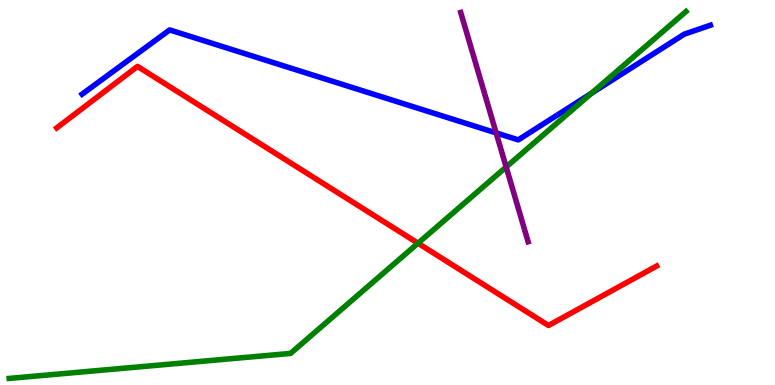[{'lines': ['blue', 'red'], 'intersections': []}, {'lines': ['green', 'red'], 'intersections': [{'x': 5.39, 'y': 3.68}]}, {'lines': ['purple', 'red'], 'intersections': []}, {'lines': ['blue', 'green'], 'intersections': [{'x': 7.63, 'y': 7.58}]}, {'lines': ['blue', 'purple'], 'intersections': [{'x': 6.4, 'y': 6.55}]}, {'lines': ['green', 'purple'], 'intersections': [{'x': 6.53, 'y': 5.66}]}]